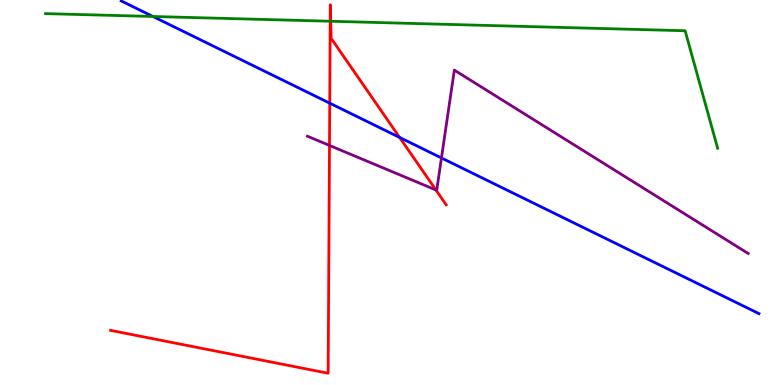[{'lines': ['blue', 'red'], 'intersections': [{'x': 4.25, 'y': 7.32}, {'x': 5.16, 'y': 6.43}]}, {'lines': ['green', 'red'], 'intersections': [{'x': 4.26, 'y': 9.45}, {'x': 4.27, 'y': 9.45}]}, {'lines': ['purple', 'red'], 'intersections': [{'x': 4.25, 'y': 6.22}, {'x': 5.63, 'y': 5.06}]}, {'lines': ['blue', 'green'], 'intersections': [{'x': 1.97, 'y': 9.57}]}, {'lines': ['blue', 'purple'], 'intersections': [{'x': 5.7, 'y': 5.9}]}, {'lines': ['green', 'purple'], 'intersections': []}]